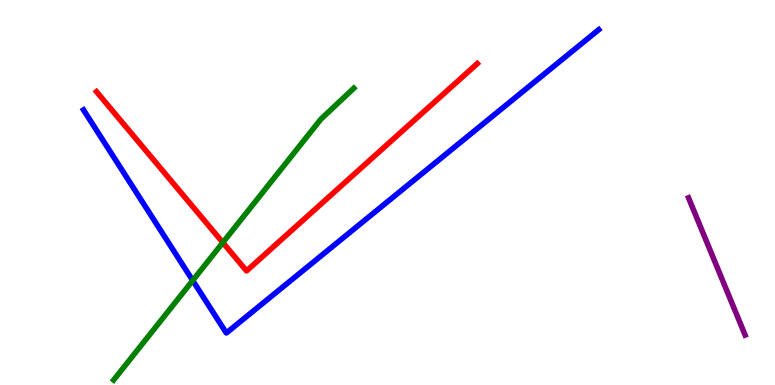[{'lines': ['blue', 'red'], 'intersections': []}, {'lines': ['green', 'red'], 'intersections': [{'x': 2.88, 'y': 3.7}]}, {'lines': ['purple', 'red'], 'intersections': []}, {'lines': ['blue', 'green'], 'intersections': [{'x': 2.49, 'y': 2.71}]}, {'lines': ['blue', 'purple'], 'intersections': []}, {'lines': ['green', 'purple'], 'intersections': []}]